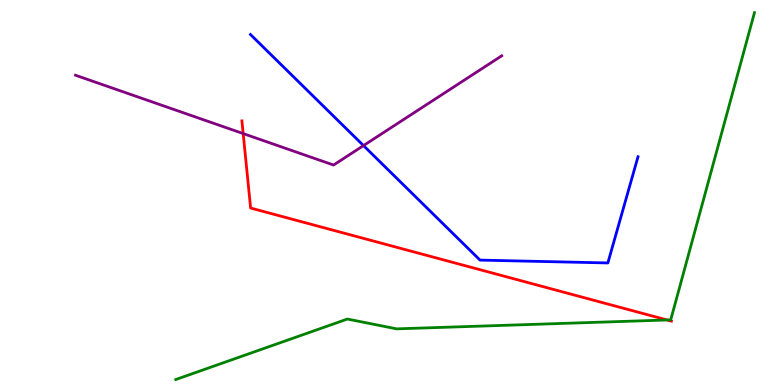[{'lines': ['blue', 'red'], 'intersections': []}, {'lines': ['green', 'red'], 'intersections': [{'x': 8.61, 'y': 1.69}]}, {'lines': ['purple', 'red'], 'intersections': [{'x': 3.14, 'y': 6.53}]}, {'lines': ['blue', 'green'], 'intersections': []}, {'lines': ['blue', 'purple'], 'intersections': [{'x': 4.69, 'y': 6.22}]}, {'lines': ['green', 'purple'], 'intersections': []}]